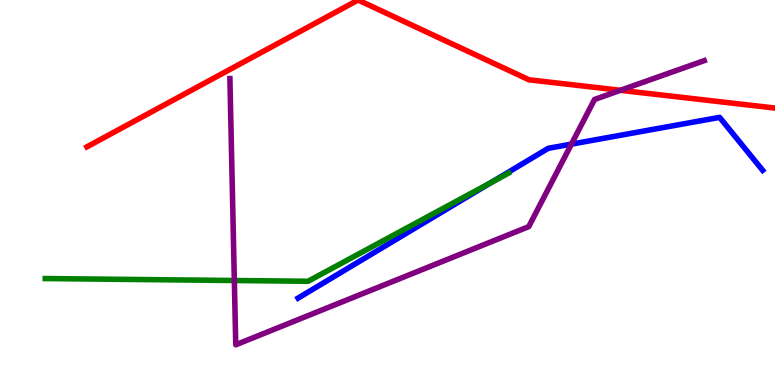[{'lines': ['blue', 'red'], 'intersections': []}, {'lines': ['green', 'red'], 'intersections': []}, {'lines': ['purple', 'red'], 'intersections': [{'x': 8.01, 'y': 7.65}]}, {'lines': ['blue', 'green'], 'intersections': [{'x': 6.34, 'y': 5.26}]}, {'lines': ['blue', 'purple'], 'intersections': [{'x': 7.37, 'y': 6.26}]}, {'lines': ['green', 'purple'], 'intersections': [{'x': 3.02, 'y': 2.71}]}]